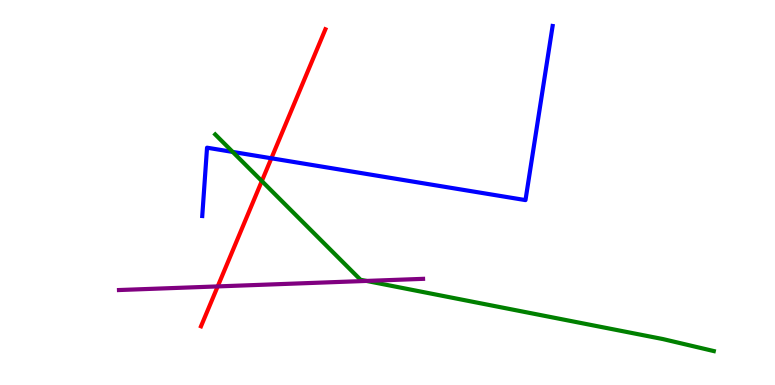[{'lines': ['blue', 'red'], 'intersections': [{'x': 3.5, 'y': 5.89}]}, {'lines': ['green', 'red'], 'intersections': [{'x': 3.38, 'y': 5.3}]}, {'lines': ['purple', 'red'], 'intersections': [{'x': 2.81, 'y': 2.56}]}, {'lines': ['blue', 'green'], 'intersections': [{'x': 3.0, 'y': 6.05}]}, {'lines': ['blue', 'purple'], 'intersections': []}, {'lines': ['green', 'purple'], 'intersections': [{'x': 4.73, 'y': 2.7}]}]